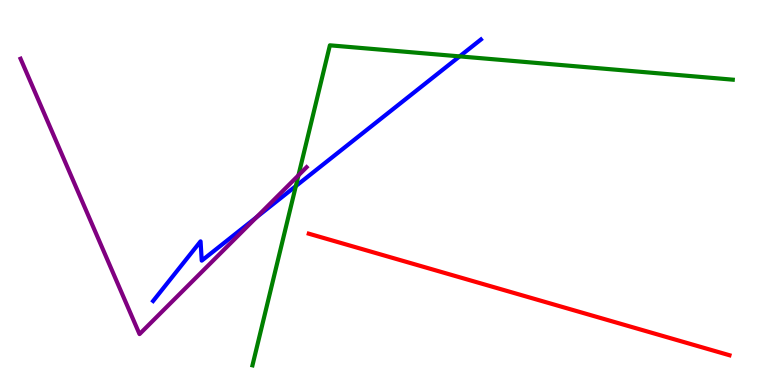[{'lines': ['blue', 'red'], 'intersections': []}, {'lines': ['green', 'red'], 'intersections': []}, {'lines': ['purple', 'red'], 'intersections': []}, {'lines': ['blue', 'green'], 'intersections': [{'x': 3.82, 'y': 5.17}, {'x': 5.93, 'y': 8.54}]}, {'lines': ['blue', 'purple'], 'intersections': [{'x': 3.31, 'y': 4.36}]}, {'lines': ['green', 'purple'], 'intersections': [{'x': 3.85, 'y': 5.45}]}]